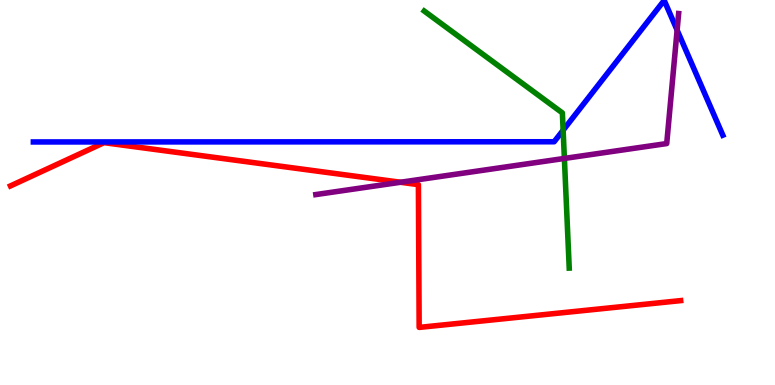[{'lines': ['blue', 'red'], 'intersections': []}, {'lines': ['green', 'red'], 'intersections': []}, {'lines': ['purple', 'red'], 'intersections': [{'x': 5.17, 'y': 5.27}]}, {'lines': ['blue', 'green'], 'intersections': [{'x': 7.27, 'y': 6.62}]}, {'lines': ['blue', 'purple'], 'intersections': [{'x': 8.74, 'y': 9.22}]}, {'lines': ['green', 'purple'], 'intersections': [{'x': 7.28, 'y': 5.88}]}]